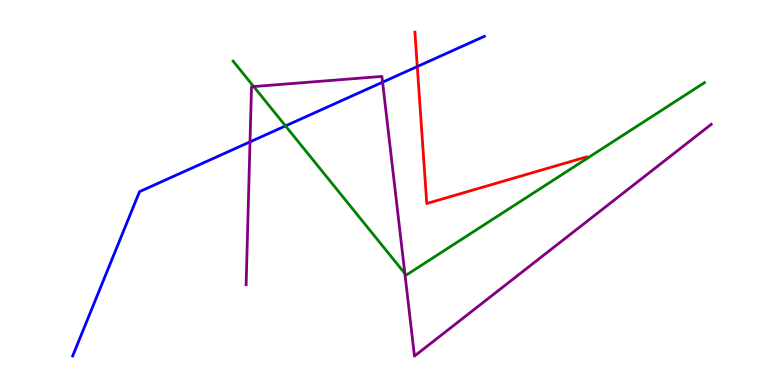[{'lines': ['blue', 'red'], 'intersections': [{'x': 5.38, 'y': 8.27}]}, {'lines': ['green', 'red'], 'intersections': []}, {'lines': ['purple', 'red'], 'intersections': []}, {'lines': ['blue', 'green'], 'intersections': [{'x': 3.68, 'y': 6.73}]}, {'lines': ['blue', 'purple'], 'intersections': [{'x': 3.23, 'y': 6.31}, {'x': 4.94, 'y': 7.87}]}, {'lines': ['green', 'purple'], 'intersections': [{'x': 3.27, 'y': 7.75}, {'x': 5.22, 'y': 2.9}]}]